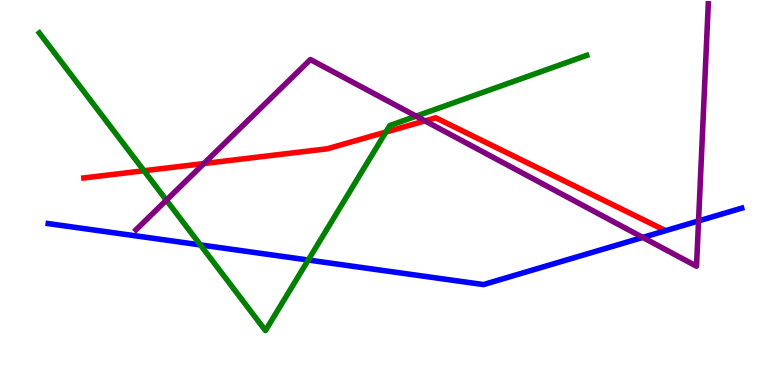[{'lines': ['blue', 'red'], 'intersections': []}, {'lines': ['green', 'red'], 'intersections': [{'x': 1.86, 'y': 5.57}, {'x': 4.98, 'y': 6.57}]}, {'lines': ['purple', 'red'], 'intersections': [{'x': 2.63, 'y': 5.75}, {'x': 5.48, 'y': 6.86}]}, {'lines': ['blue', 'green'], 'intersections': [{'x': 2.59, 'y': 3.64}, {'x': 3.98, 'y': 3.25}]}, {'lines': ['blue', 'purple'], 'intersections': [{'x': 8.29, 'y': 3.83}, {'x': 9.01, 'y': 4.26}]}, {'lines': ['green', 'purple'], 'intersections': [{'x': 2.15, 'y': 4.8}, {'x': 5.37, 'y': 6.98}]}]